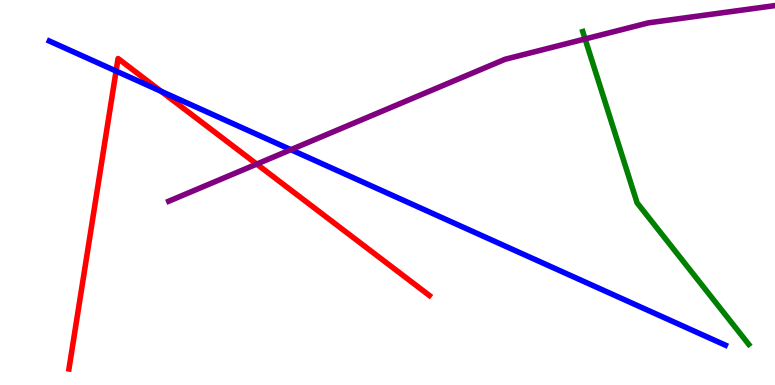[{'lines': ['blue', 'red'], 'intersections': [{'x': 1.5, 'y': 8.15}, {'x': 2.08, 'y': 7.63}]}, {'lines': ['green', 'red'], 'intersections': []}, {'lines': ['purple', 'red'], 'intersections': [{'x': 3.31, 'y': 5.74}]}, {'lines': ['blue', 'green'], 'intersections': []}, {'lines': ['blue', 'purple'], 'intersections': [{'x': 3.75, 'y': 6.11}]}, {'lines': ['green', 'purple'], 'intersections': [{'x': 7.55, 'y': 8.99}]}]